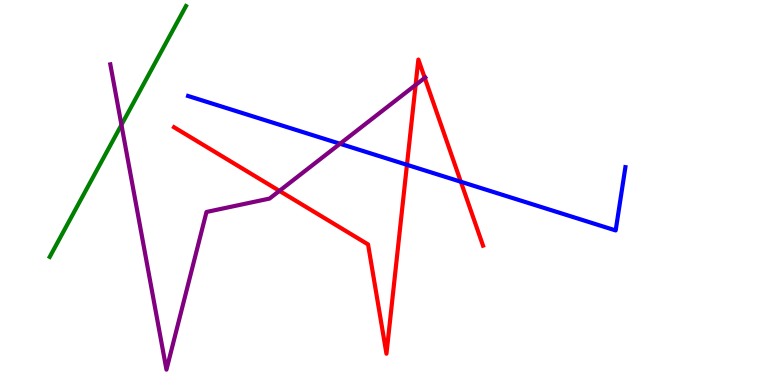[{'lines': ['blue', 'red'], 'intersections': [{'x': 5.25, 'y': 5.72}, {'x': 5.95, 'y': 5.28}]}, {'lines': ['green', 'red'], 'intersections': []}, {'lines': ['purple', 'red'], 'intersections': [{'x': 3.61, 'y': 5.04}, {'x': 5.36, 'y': 7.79}, {'x': 5.48, 'y': 7.98}]}, {'lines': ['blue', 'green'], 'intersections': []}, {'lines': ['blue', 'purple'], 'intersections': [{'x': 4.39, 'y': 6.27}]}, {'lines': ['green', 'purple'], 'intersections': [{'x': 1.57, 'y': 6.76}]}]